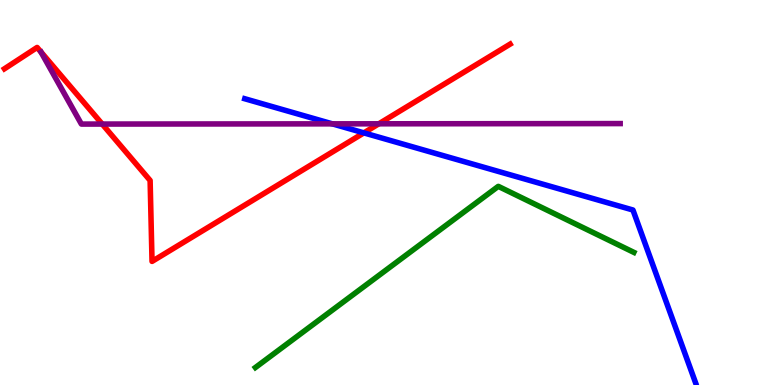[{'lines': ['blue', 'red'], 'intersections': [{'x': 4.69, 'y': 6.55}]}, {'lines': ['green', 'red'], 'intersections': []}, {'lines': ['purple', 'red'], 'intersections': [{'x': 1.32, 'y': 6.78}, {'x': 4.89, 'y': 6.78}]}, {'lines': ['blue', 'green'], 'intersections': []}, {'lines': ['blue', 'purple'], 'intersections': [{'x': 4.29, 'y': 6.78}]}, {'lines': ['green', 'purple'], 'intersections': []}]